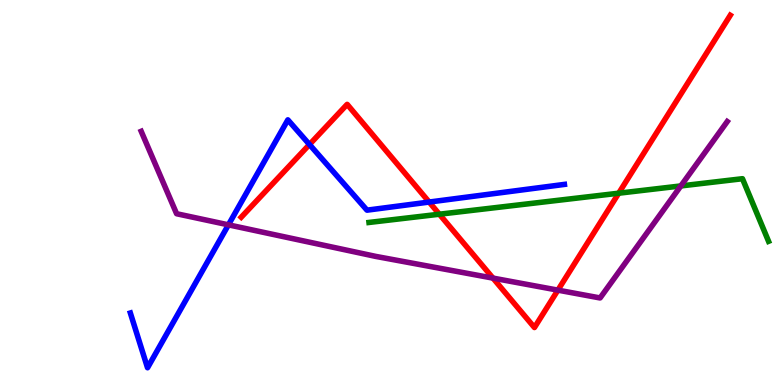[{'lines': ['blue', 'red'], 'intersections': [{'x': 3.99, 'y': 6.25}, {'x': 5.54, 'y': 4.75}]}, {'lines': ['green', 'red'], 'intersections': [{'x': 5.67, 'y': 4.44}, {'x': 7.98, 'y': 4.98}]}, {'lines': ['purple', 'red'], 'intersections': [{'x': 6.36, 'y': 2.78}, {'x': 7.2, 'y': 2.46}]}, {'lines': ['blue', 'green'], 'intersections': []}, {'lines': ['blue', 'purple'], 'intersections': [{'x': 2.95, 'y': 4.16}]}, {'lines': ['green', 'purple'], 'intersections': [{'x': 8.79, 'y': 5.17}]}]